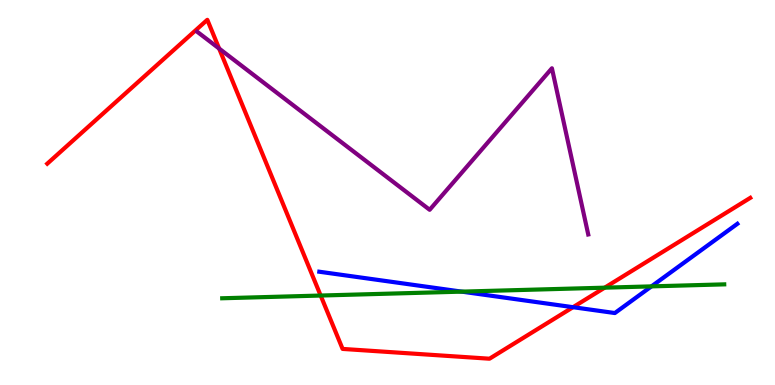[{'lines': ['blue', 'red'], 'intersections': [{'x': 7.39, 'y': 2.02}]}, {'lines': ['green', 'red'], 'intersections': [{'x': 4.14, 'y': 2.32}, {'x': 7.8, 'y': 2.53}]}, {'lines': ['purple', 'red'], 'intersections': [{'x': 2.83, 'y': 8.74}]}, {'lines': ['blue', 'green'], 'intersections': [{'x': 5.96, 'y': 2.43}, {'x': 8.41, 'y': 2.56}]}, {'lines': ['blue', 'purple'], 'intersections': []}, {'lines': ['green', 'purple'], 'intersections': []}]